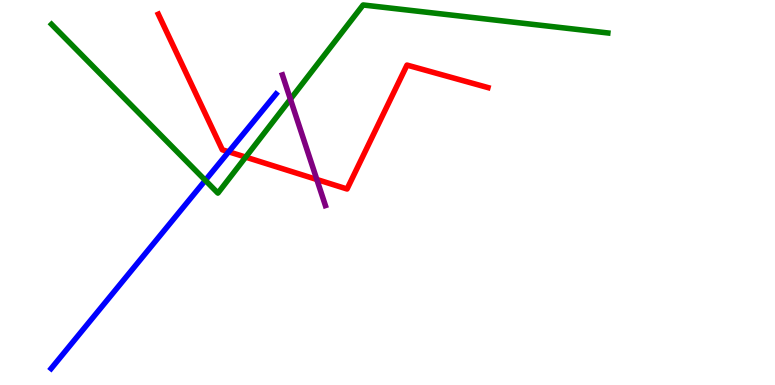[{'lines': ['blue', 'red'], 'intersections': [{'x': 2.95, 'y': 6.06}]}, {'lines': ['green', 'red'], 'intersections': [{'x': 3.17, 'y': 5.92}]}, {'lines': ['purple', 'red'], 'intersections': [{'x': 4.09, 'y': 5.34}]}, {'lines': ['blue', 'green'], 'intersections': [{'x': 2.65, 'y': 5.32}]}, {'lines': ['blue', 'purple'], 'intersections': []}, {'lines': ['green', 'purple'], 'intersections': [{'x': 3.75, 'y': 7.42}]}]